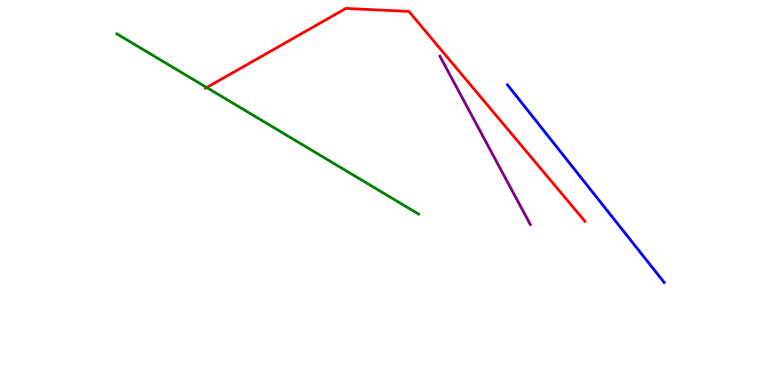[{'lines': ['blue', 'red'], 'intersections': []}, {'lines': ['green', 'red'], 'intersections': [{'x': 2.67, 'y': 7.73}]}, {'lines': ['purple', 'red'], 'intersections': []}, {'lines': ['blue', 'green'], 'intersections': []}, {'lines': ['blue', 'purple'], 'intersections': []}, {'lines': ['green', 'purple'], 'intersections': []}]